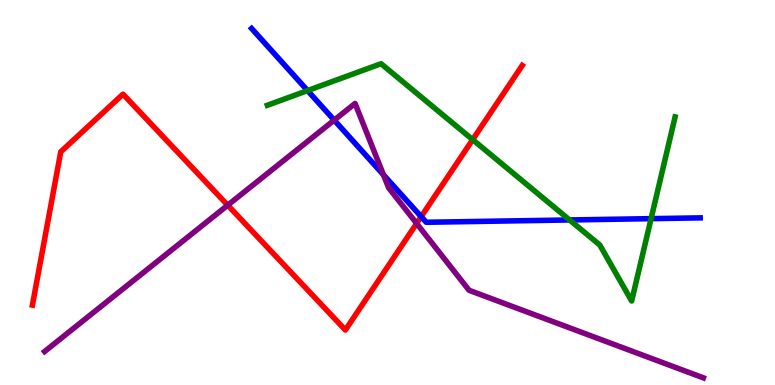[{'lines': ['blue', 'red'], 'intersections': [{'x': 5.43, 'y': 4.37}]}, {'lines': ['green', 'red'], 'intersections': [{'x': 6.1, 'y': 6.37}]}, {'lines': ['purple', 'red'], 'intersections': [{'x': 2.94, 'y': 4.67}, {'x': 5.38, 'y': 4.2}]}, {'lines': ['blue', 'green'], 'intersections': [{'x': 3.97, 'y': 7.65}, {'x': 7.35, 'y': 4.29}, {'x': 8.4, 'y': 4.32}]}, {'lines': ['blue', 'purple'], 'intersections': [{'x': 4.31, 'y': 6.88}, {'x': 4.95, 'y': 5.46}]}, {'lines': ['green', 'purple'], 'intersections': []}]